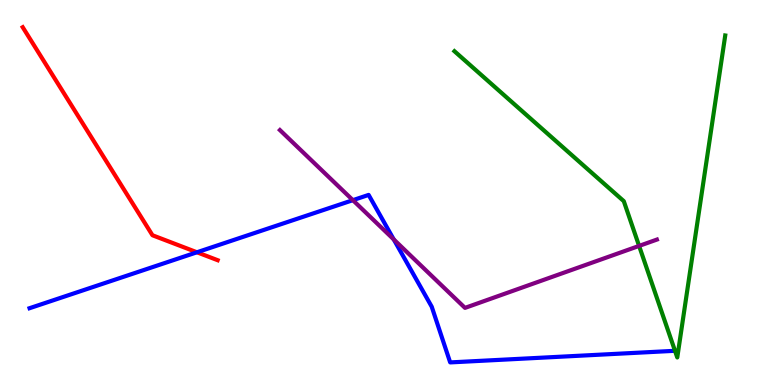[{'lines': ['blue', 'red'], 'intersections': [{'x': 2.54, 'y': 3.45}]}, {'lines': ['green', 'red'], 'intersections': []}, {'lines': ['purple', 'red'], 'intersections': []}, {'lines': ['blue', 'green'], 'intersections': []}, {'lines': ['blue', 'purple'], 'intersections': [{'x': 4.55, 'y': 4.8}, {'x': 5.08, 'y': 3.78}]}, {'lines': ['green', 'purple'], 'intersections': [{'x': 8.25, 'y': 3.61}]}]